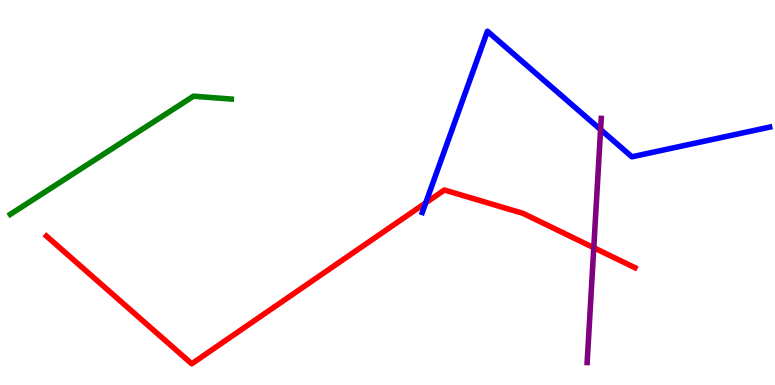[{'lines': ['blue', 'red'], 'intersections': [{'x': 5.49, 'y': 4.73}]}, {'lines': ['green', 'red'], 'intersections': []}, {'lines': ['purple', 'red'], 'intersections': [{'x': 7.66, 'y': 3.57}]}, {'lines': ['blue', 'green'], 'intersections': []}, {'lines': ['blue', 'purple'], 'intersections': [{'x': 7.75, 'y': 6.63}]}, {'lines': ['green', 'purple'], 'intersections': []}]